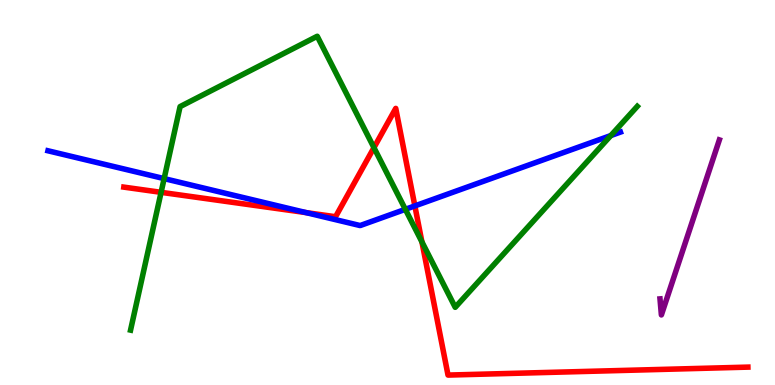[{'lines': ['blue', 'red'], 'intersections': [{'x': 3.95, 'y': 4.48}, {'x': 5.35, 'y': 4.65}]}, {'lines': ['green', 'red'], 'intersections': [{'x': 2.08, 'y': 5.0}, {'x': 4.83, 'y': 6.17}, {'x': 5.44, 'y': 3.72}]}, {'lines': ['purple', 'red'], 'intersections': []}, {'lines': ['blue', 'green'], 'intersections': [{'x': 2.12, 'y': 5.36}, {'x': 5.23, 'y': 4.56}, {'x': 7.88, 'y': 6.48}]}, {'lines': ['blue', 'purple'], 'intersections': []}, {'lines': ['green', 'purple'], 'intersections': []}]